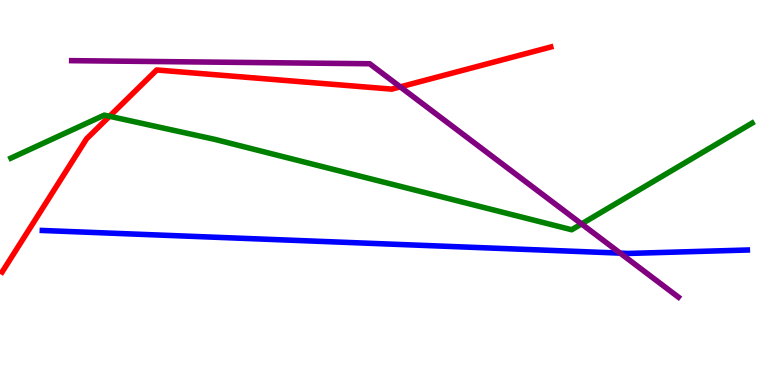[{'lines': ['blue', 'red'], 'intersections': []}, {'lines': ['green', 'red'], 'intersections': [{'x': 1.41, 'y': 6.98}]}, {'lines': ['purple', 'red'], 'intersections': [{'x': 5.16, 'y': 7.74}]}, {'lines': ['blue', 'green'], 'intersections': []}, {'lines': ['blue', 'purple'], 'intersections': [{'x': 8.0, 'y': 3.43}]}, {'lines': ['green', 'purple'], 'intersections': [{'x': 7.5, 'y': 4.18}]}]